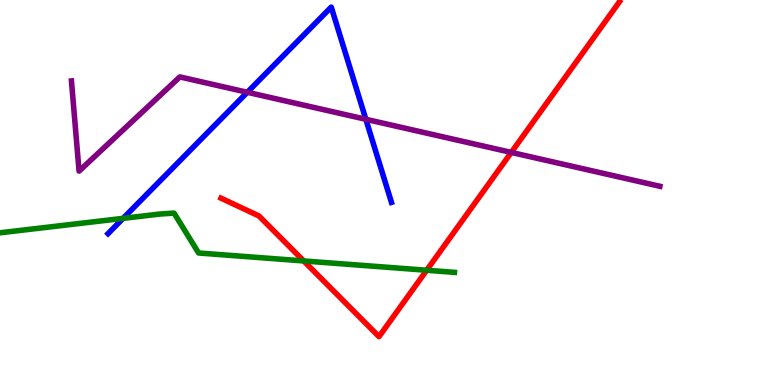[{'lines': ['blue', 'red'], 'intersections': []}, {'lines': ['green', 'red'], 'intersections': [{'x': 3.92, 'y': 3.22}, {'x': 5.51, 'y': 2.98}]}, {'lines': ['purple', 'red'], 'intersections': [{'x': 6.6, 'y': 6.04}]}, {'lines': ['blue', 'green'], 'intersections': [{'x': 1.59, 'y': 4.33}]}, {'lines': ['blue', 'purple'], 'intersections': [{'x': 3.19, 'y': 7.6}, {'x': 4.72, 'y': 6.9}]}, {'lines': ['green', 'purple'], 'intersections': []}]